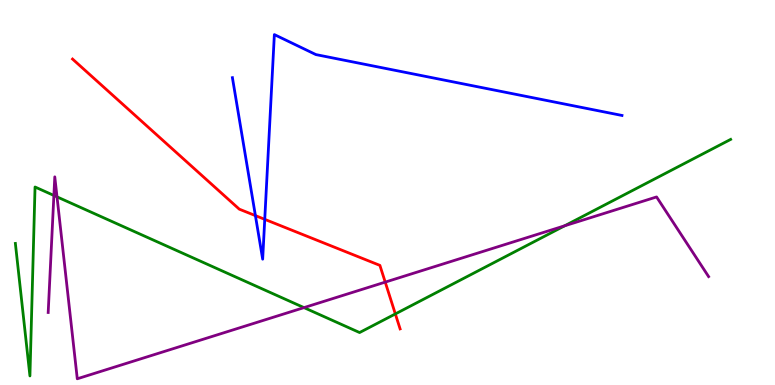[{'lines': ['blue', 'red'], 'intersections': [{'x': 3.3, 'y': 4.4}, {'x': 3.42, 'y': 4.3}]}, {'lines': ['green', 'red'], 'intersections': [{'x': 5.1, 'y': 1.85}]}, {'lines': ['purple', 'red'], 'intersections': [{'x': 4.97, 'y': 2.67}]}, {'lines': ['blue', 'green'], 'intersections': []}, {'lines': ['blue', 'purple'], 'intersections': []}, {'lines': ['green', 'purple'], 'intersections': [{'x': 0.695, 'y': 4.92}, {'x': 0.736, 'y': 4.89}, {'x': 3.92, 'y': 2.01}, {'x': 7.29, 'y': 4.14}]}]